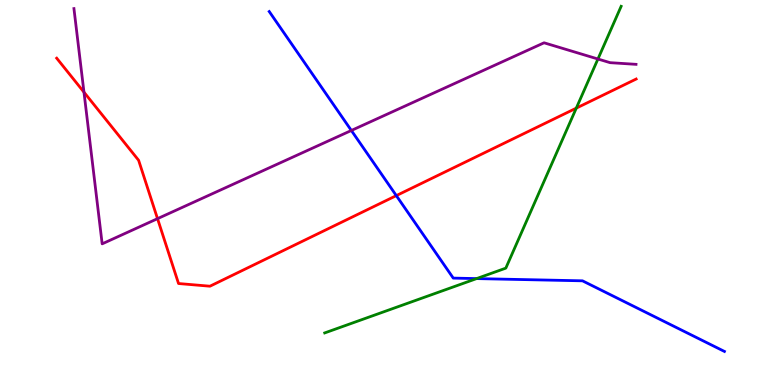[{'lines': ['blue', 'red'], 'intersections': [{'x': 5.11, 'y': 4.92}]}, {'lines': ['green', 'red'], 'intersections': [{'x': 7.44, 'y': 7.19}]}, {'lines': ['purple', 'red'], 'intersections': [{'x': 1.08, 'y': 7.61}, {'x': 2.03, 'y': 4.32}]}, {'lines': ['blue', 'green'], 'intersections': [{'x': 6.15, 'y': 2.76}]}, {'lines': ['blue', 'purple'], 'intersections': [{'x': 4.53, 'y': 6.61}]}, {'lines': ['green', 'purple'], 'intersections': [{'x': 7.72, 'y': 8.47}]}]